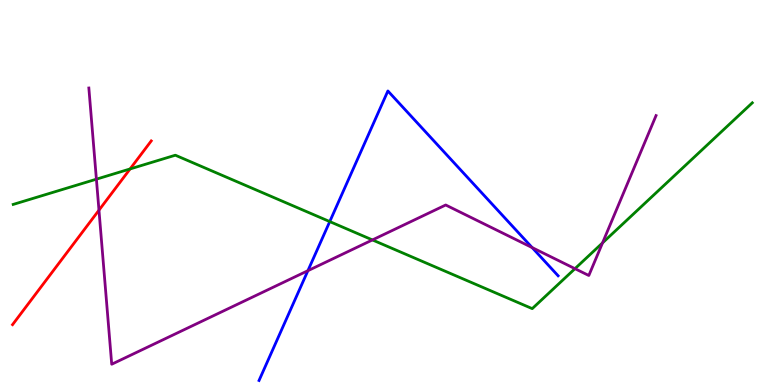[{'lines': ['blue', 'red'], 'intersections': []}, {'lines': ['green', 'red'], 'intersections': [{'x': 1.68, 'y': 5.61}]}, {'lines': ['purple', 'red'], 'intersections': [{'x': 1.28, 'y': 4.54}]}, {'lines': ['blue', 'green'], 'intersections': [{'x': 4.25, 'y': 4.24}]}, {'lines': ['blue', 'purple'], 'intersections': [{'x': 3.97, 'y': 2.97}, {'x': 6.87, 'y': 3.57}]}, {'lines': ['green', 'purple'], 'intersections': [{'x': 1.24, 'y': 5.35}, {'x': 4.81, 'y': 3.77}, {'x': 7.42, 'y': 3.02}, {'x': 7.77, 'y': 3.69}]}]